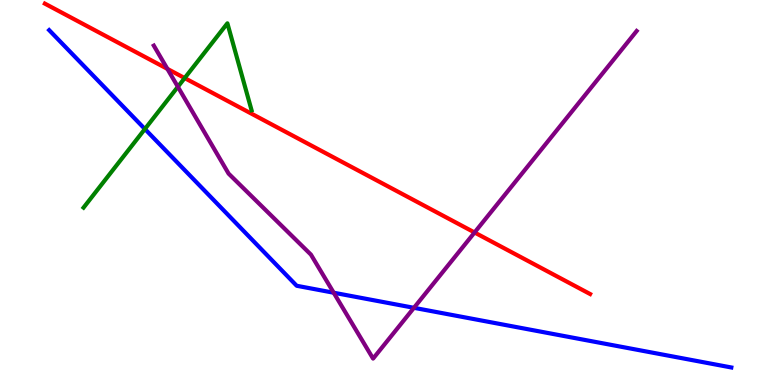[{'lines': ['blue', 'red'], 'intersections': []}, {'lines': ['green', 'red'], 'intersections': [{'x': 2.38, 'y': 7.97}]}, {'lines': ['purple', 'red'], 'intersections': [{'x': 2.16, 'y': 8.21}, {'x': 6.12, 'y': 3.96}]}, {'lines': ['blue', 'green'], 'intersections': [{'x': 1.87, 'y': 6.65}]}, {'lines': ['blue', 'purple'], 'intersections': [{'x': 4.31, 'y': 2.4}, {'x': 5.34, 'y': 2.0}]}, {'lines': ['green', 'purple'], 'intersections': [{'x': 2.29, 'y': 7.75}]}]